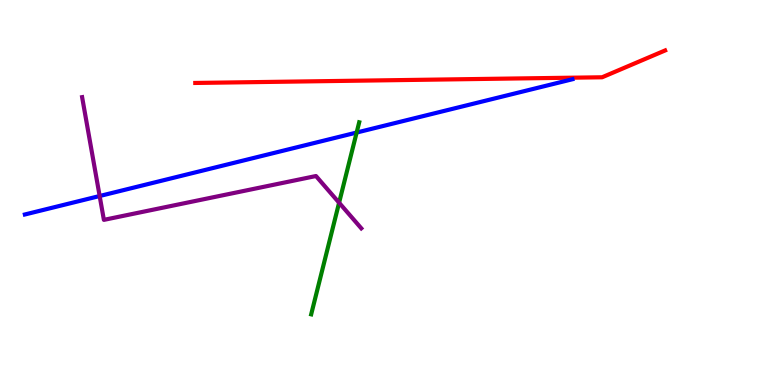[{'lines': ['blue', 'red'], 'intersections': []}, {'lines': ['green', 'red'], 'intersections': []}, {'lines': ['purple', 'red'], 'intersections': []}, {'lines': ['blue', 'green'], 'intersections': [{'x': 4.6, 'y': 6.56}]}, {'lines': ['blue', 'purple'], 'intersections': [{'x': 1.29, 'y': 4.91}]}, {'lines': ['green', 'purple'], 'intersections': [{'x': 4.38, 'y': 4.73}]}]